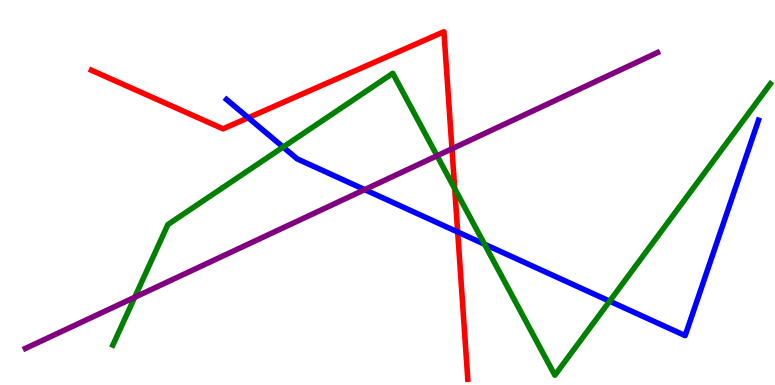[{'lines': ['blue', 'red'], 'intersections': [{'x': 3.2, 'y': 6.94}, {'x': 5.91, 'y': 3.97}]}, {'lines': ['green', 'red'], 'intersections': [{'x': 5.87, 'y': 5.1}]}, {'lines': ['purple', 'red'], 'intersections': [{'x': 5.83, 'y': 6.14}]}, {'lines': ['blue', 'green'], 'intersections': [{'x': 3.65, 'y': 6.18}, {'x': 6.25, 'y': 3.66}, {'x': 7.87, 'y': 2.18}]}, {'lines': ['blue', 'purple'], 'intersections': [{'x': 4.71, 'y': 5.07}]}, {'lines': ['green', 'purple'], 'intersections': [{'x': 1.74, 'y': 2.28}, {'x': 5.64, 'y': 5.95}]}]